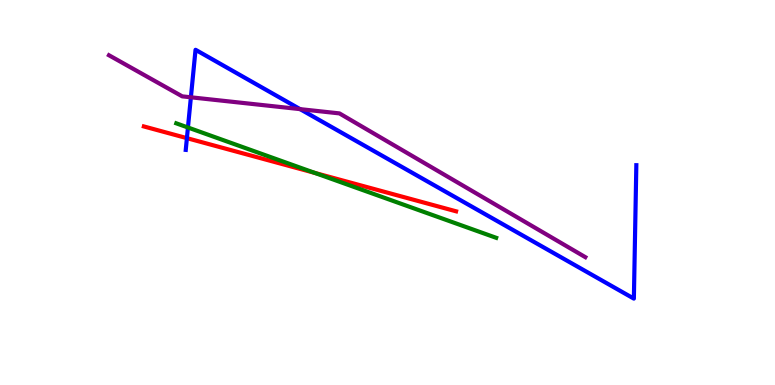[{'lines': ['blue', 'red'], 'intersections': [{'x': 2.41, 'y': 6.41}]}, {'lines': ['green', 'red'], 'intersections': [{'x': 4.06, 'y': 5.51}]}, {'lines': ['purple', 'red'], 'intersections': []}, {'lines': ['blue', 'green'], 'intersections': [{'x': 2.43, 'y': 6.69}]}, {'lines': ['blue', 'purple'], 'intersections': [{'x': 2.46, 'y': 7.47}, {'x': 3.87, 'y': 7.17}]}, {'lines': ['green', 'purple'], 'intersections': []}]